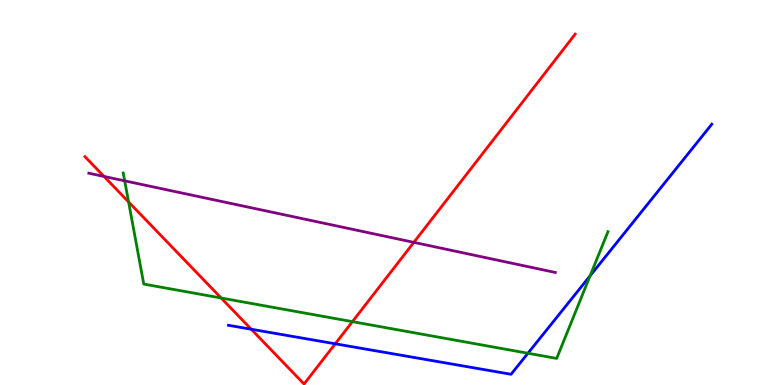[{'lines': ['blue', 'red'], 'intersections': [{'x': 3.24, 'y': 1.45}, {'x': 4.33, 'y': 1.07}]}, {'lines': ['green', 'red'], 'intersections': [{'x': 1.66, 'y': 4.75}, {'x': 2.85, 'y': 2.26}, {'x': 4.55, 'y': 1.65}]}, {'lines': ['purple', 'red'], 'intersections': [{'x': 1.34, 'y': 5.42}, {'x': 5.34, 'y': 3.7}]}, {'lines': ['blue', 'green'], 'intersections': [{'x': 6.81, 'y': 0.825}, {'x': 7.61, 'y': 2.84}]}, {'lines': ['blue', 'purple'], 'intersections': []}, {'lines': ['green', 'purple'], 'intersections': [{'x': 1.61, 'y': 5.3}]}]